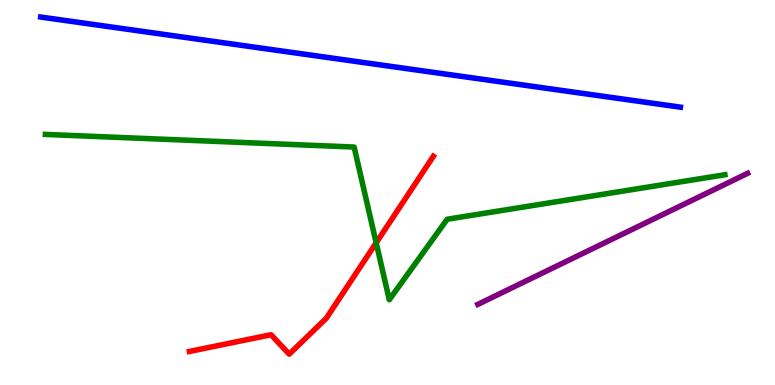[{'lines': ['blue', 'red'], 'intersections': []}, {'lines': ['green', 'red'], 'intersections': [{'x': 4.85, 'y': 3.69}]}, {'lines': ['purple', 'red'], 'intersections': []}, {'lines': ['blue', 'green'], 'intersections': []}, {'lines': ['blue', 'purple'], 'intersections': []}, {'lines': ['green', 'purple'], 'intersections': []}]